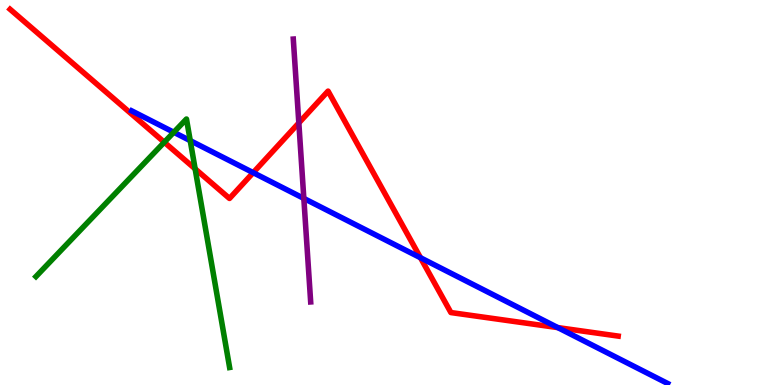[{'lines': ['blue', 'red'], 'intersections': [{'x': 3.27, 'y': 5.52}, {'x': 5.43, 'y': 3.3}, {'x': 7.2, 'y': 1.49}]}, {'lines': ['green', 'red'], 'intersections': [{'x': 2.12, 'y': 6.31}, {'x': 2.52, 'y': 5.61}]}, {'lines': ['purple', 'red'], 'intersections': [{'x': 3.86, 'y': 6.81}]}, {'lines': ['blue', 'green'], 'intersections': [{'x': 2.24, 'y': 6.56}, {'x': 2.45, 'y': 6.35}]}, {'lines': ['blue', 'purple'], 'intersections': [{'x': 3.92, 'y': 4.85}]}, {'lines': ['green', 'purple'], 'intersections': []}]